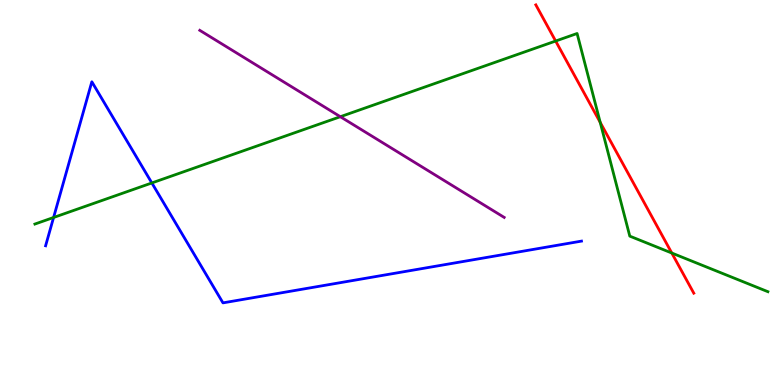[{'lines': ['blue', 'red'], 'intersections': []}, {'lines': ['green', 'red'], 'intersections': [{'x': 7.17, 'y': 8.93}, {'x': 7.74, 'y': 6.82}, {'x': 8.67, 'y': 3.43}]}, {'lines': ['purple', 'red'], 'intersections': []}, {'lines': ['blue', 'green'], 'intersections': [{'x': 0.691, 'y': 4.35}, {'x': 1.96, 'y': 5.25}]}, {'lines': ['blue', 'purple'], 'intersections': []}, {'lines': ['green', 'purple'], 'intersections': [{'x': 4.39, 'y': 6.97}]}]